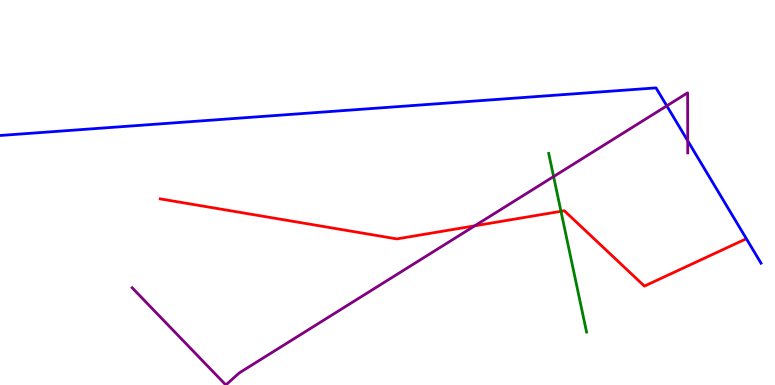[{'lines': ['blue', 'red'], 'intersections': []}, {'lines': ['green', 'red'], 'intersections': [{'x': 7.24, 'y': 4.51}]}, {'lines': ['purple', 'red'], 'intersections': [{'x': 6.13, 'y': 4.13}]}, {'lines': ['blue', 'green'], 'intersections': []}, {'lines': ['blue', 'purple'], 'intersections': [{'x': 8.6, 'y': 7.25}, {'x': 8.87, 'y': 6.34}]}, {'lines': ['green', 'purple'], 'intersections': [{'x': 7.14, 'y': 5.41}]}]